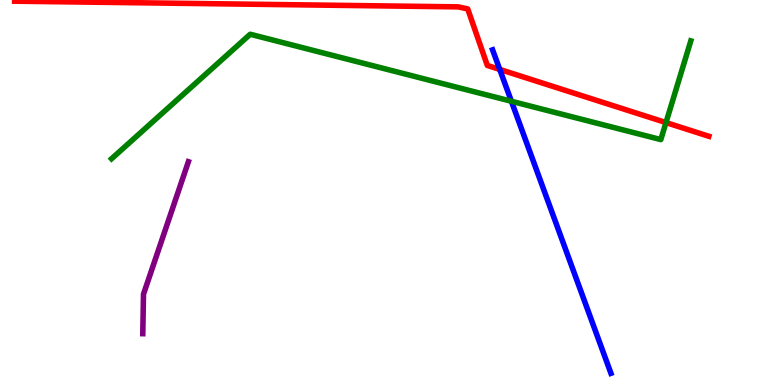[{'lines': ['blue', 'red'], 'intersections': [{'x': 6.45, 'y': 8.2}]}, {'lines': ['green', 'red'], 'intersections': [{'x': 8.59, 'y': 6.82}]}, {'lines': ['purple', 'red'], 'intersections': []}, {'lines': ['blue', 'green'], 'intersections': [{'x': 6.6, 'y': 7.37}]}, {'lines': ['blue', 'purple'], 'intersections': []}, {'lines': ['green', 'purple'], 'intersections': []}]